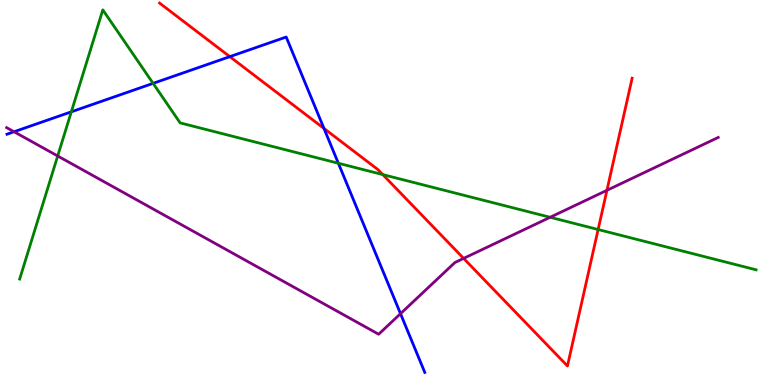[{'lines': ['blue', 'red'], 'intersections': [{'x': 2.97, 'y': 8.53}, {'x': 4.18, 'y': 6.66}]}, {'lines': ['green', 'red'], 'intersections': [{'x': 4.94, 'y': 5.47}, {'x': 7.72, 'y': 4.04}]}, {'lines': ['purple', 'red'], 'intersections': [{'x': 5.98, 'y': 3.29}, {'x': 7.83, 'y': 5.06}]}, {'lines': ['blue', 'green'], 'intersections': [{'x': 0.92, 'y': 7.1}, {'x': 1.98, 'y': 7.83}, {'x': 4.37, 'y': 5.76}]}, {'lines': ['blue', 'purple'], 'intersections': [{'x': 0.181, 'y': 6.58}, {'x': 5.17, 'y': 1.85}]}, {'lines': ['green', 'purple'], 'intersections': [{'x': 0.744, 'y': 5.95}, {'x': 7.1, 'y': 4.36}]}]